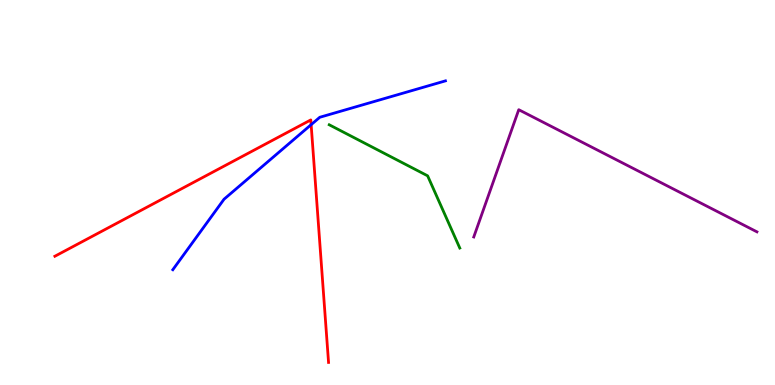[{'lines': ['blue', 'red'], 'intersections': [{'x': 4.01, 'y': 6.76}]}, {'lines': ['green', 'red'], 'intersections': []}, {'lines': ['purple', 'red'], 'intersections': []}, {'lines': ['blue', 'green'], 'intersections': []}, {'lines': ['blue', 'purple'], 'intersections': []}, {'lines': ['green', 'purple'], 'intersections': []}]